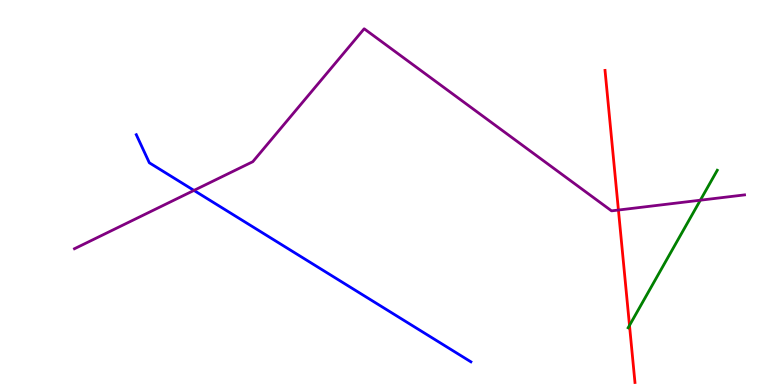[{'lines': ['blue', 'red'], 'intersections': []}, {'lines': ['green', 'red'], 'intersections': [{'x': 8.12, 'y': 1.55}]}, {'lines': ['purple', 'red'], 'intersections': [{'x': 7.98, 'y': 4.54}]}, {'lines': ['blue', 'green'], 'intersections': []}, {'lines': ['blue', 'purple'], 'intersections': [{'x': 2.5, 'y': 5.05}]}, {'lines': ['green', 'purple'], 'intersections': [{'x': 9.04, 'y': 4.8}]}]